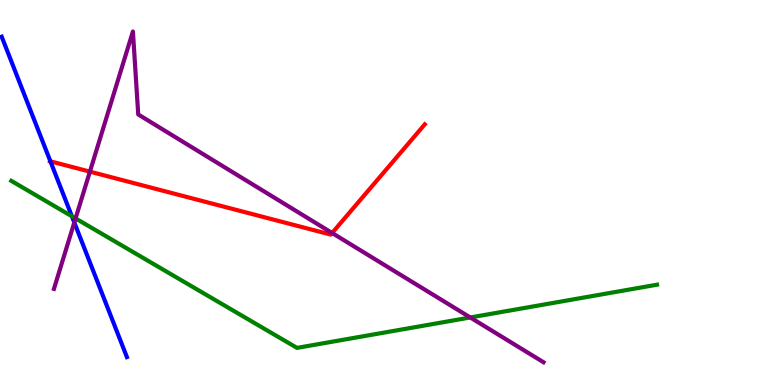[{'lines': ['blue', 'red'], 'intersections': [{'x': 0.65, 'y': 5.81}]}, {'lines': ['green', 'red'], 'intersections': []}, {'lines': ['purple', 'red'], 'intersections': [{'x': 1.16, 'y': 5.54}, {'x': 4.29, 'y': 3.95}]}, {'lines': ['blue', 'green'], 'intersections': [{'x': 0.927, 'y': 4.38}]}, {'lines': ['blue', 'purple'], 'intersections': [{'x': 0.959, 'y': 4.22}]}, {'lines': ['green', 'purple'], 'intersections': [{'x': 0.975, 'y': 4.33}, {'x': 6.07, 'y': 1.75}]}]